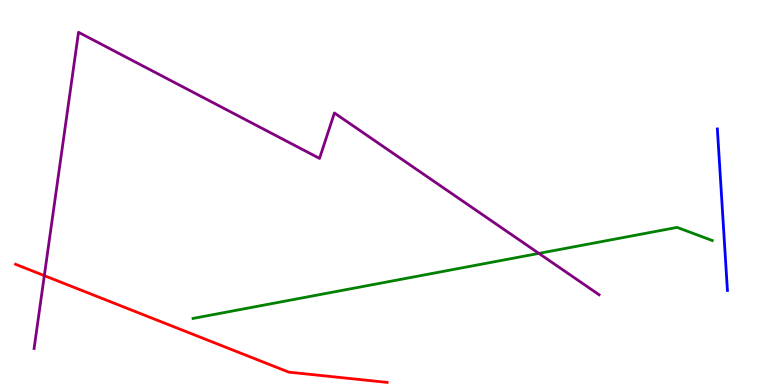[{'lines': ['blue', 'red'], 'intersections': []}, {'lines': ['green', 'red'], 'intersections': []}, {'lines': ['purple', 'red'], 'intersections': [{'x': 0.572, 'y': 2.84}]}, {'lines': ['blue', 'green'], 'intersections': []}, {'lines': ['blue', 'purple'], 'intersections': []}, {'lines': ['green', 'purple'], 'intersections': [{'x': 6.95, 'y': 3.42}]}]